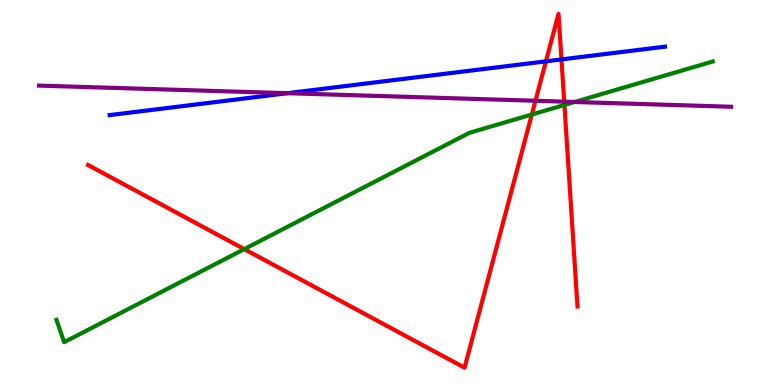[{'lines': ['blue', 'red'], 'intersections': [{'x': 7.04, 'y': 8.41}, {'x': 7.24, 'y': 8.46}]}, {'lines': ['green', 'red'], 'intersections': [{'x': 3.15, 'y': 3.53}, {'x': 6.86, 'y': 7.03}, {'x': 7.28, 'y': 7.27}]}, {'lines': ['purple', 'red'], 'intersections': [{'x': 6.91, 'y': 7.38}, {'x': 7.28, 'y': 7.36}]}, {'lines': ['blue', 'green'], 'intersections': []}, {'lines': ['blue', 'purple'], 'intersections': [{'x': 3.71, 'y': 7.58}]}, {'lines': ['green', 'purple'], 'intersections': [{'x': 7.41, 'y': 7.35}]}]